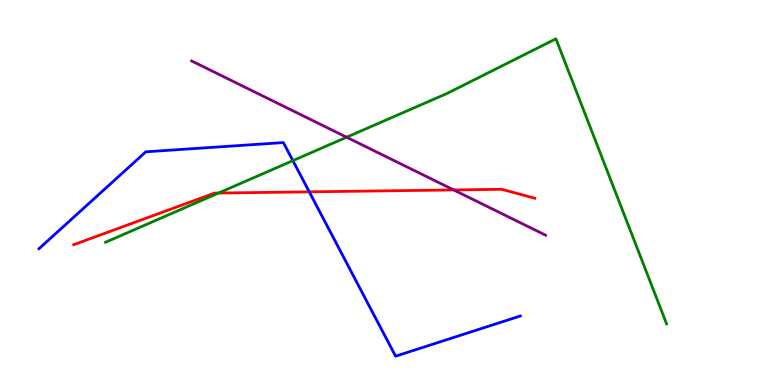[{'lines': ['blue', 'red'], 'intersections': [{'x': 3.99, 'y': 5.02}]}, {'lines': ['green', 'red'], 'intersections': [{'x': 2.82, 'y': 4.99}]}, {'lines': ['purple', 'red'], 'intersections': [{'x': 5.85, 'y': 5.07}]}, {'lines': ['blue', 'green'], 'intersections': [{'x': 3.78, 'y': 5.83}]}, {'lines': ['blue', 'purple'], 'intersections': []}, {'lines': ['green', 'purple'], 'intersections': [{'x': 4.47, 'y': 6.44}]}]